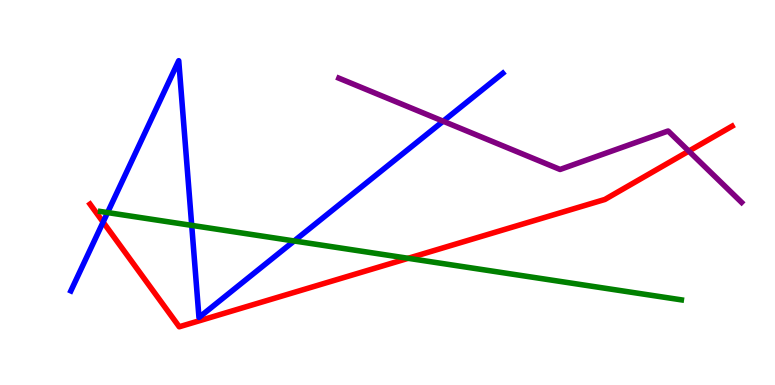[{'lines': ['blue', 'red'], 'intersections': [{'x': 1.33, 'y': 4.23}]}, {'lines': ['green', 'red'], 'intersections': [{'x': 5.27, 'y': 3.29}]}, {'lines': ['purple', 'red'], 'intersections': [{'x': 8.89, 'y': 6.08}]}, {'lines': ['blue', 'green'], 'intersections': [{'x': 1.39, 'y': 4.48}, {'x': 2.47, 'y': 4.15}, {'x': 3.8, 'y': 3.74}]}, {'lines': ['blue', 'purple'], 'intersections': [{'x': 5.72, 'y': 6.85}]}, {'lines': ['green', 'purple'], 'intersections': []}]